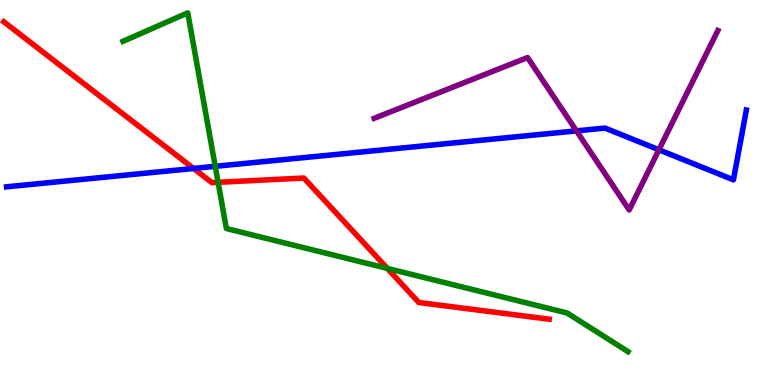[{'lines': ['blue', 'red'], 'intersections': [{'x': 2.5, 'y': 5.62}]}, {'lines': ['green', 'red'], 'intersections': [{'x': 2.81, 'y': 5.26}, {'x': 5.0, 'y': 3.03}]}, {'lines': ['purple', 'red'], 'intersections': []}, {'lines': ['blue', 'green'], 'intersections': [{'x': 2.78, 'y': 5.68}]}, {'lines': ['blue', 'purple'], 'intersections': [{'x': 7.44, 'y': 6.6}, {'x': 8.5, 'y': 6.11}]}, {'lines': ['green', 'purple'], 'intersections': []}]